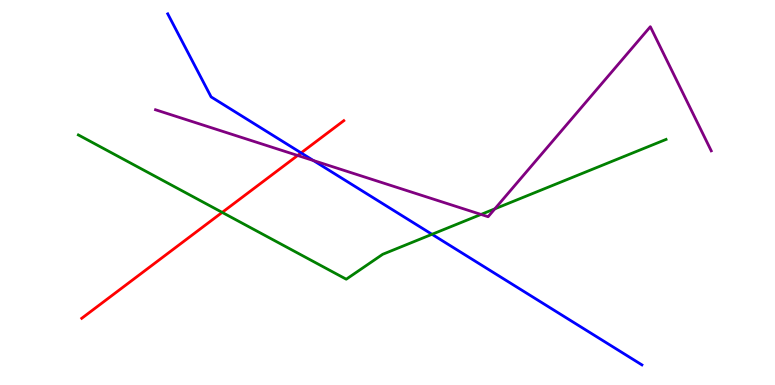[{'lines': ['blue', 'red'], 'intersections': [{'x': 3.89, 'y': 6.03}]}, {'lines': ['green', 'red'], 'intersections': [{'x': 2.87, 'y': 4.48}]}, {'lines': ['purple', 'red'], 'intersections': [{'x': 3.84, 'y': 5.96}]}, {'lines': ['blue', 'green'], 'intersections': [{'x': 5.57, 'y': 3.91}]}, {'lines': ['blue', 'purple'], 'intersections': [{'x': 4.04, 'y': 5.83}]}, {'lines': ['green', 'purple'], 'intersections': [{'x': 6.21, 'y': 4.43}, {'x': 6.39, 'y': 4.58}]}]